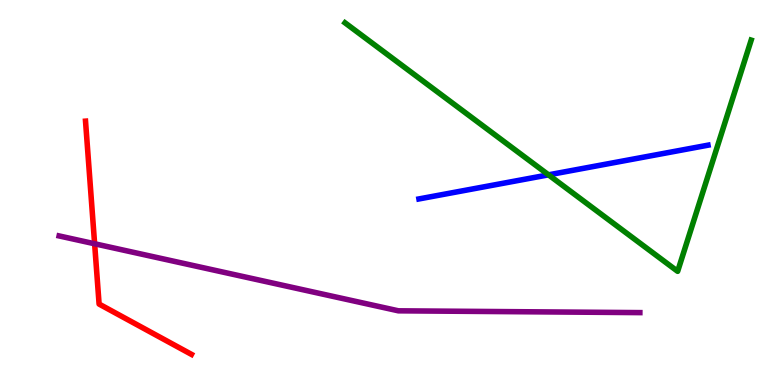[{'lines': ['blue', 'red'], 'intersections': []}, {'lines': ['green', 'red'], 'intersections': []}, {'lines': ['purple', 'red'], 'intersections': [{'x': 1.22, 'y': 3.67}]}, {'lines': ['blue', 'green'], 'intersections': [{'x': 7.08, 'y': 5.46}]}, {'lines': ['blue', 'purple'], 'intersections': []}, {'lines': ['green', 'purple'], 'intersections': []}]